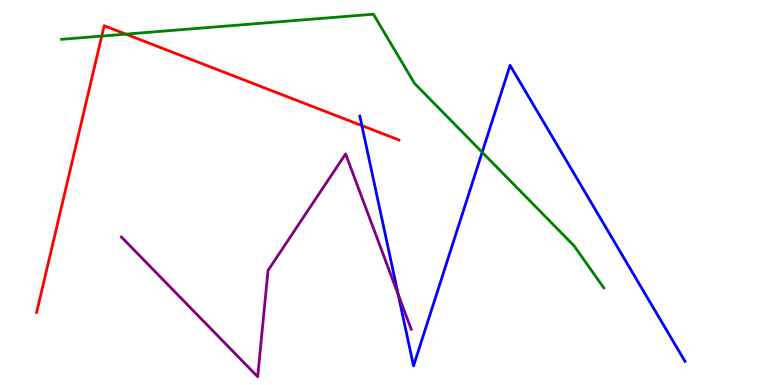[{'lines': ['blue', 'red'], 'intersections': [{'x': 4.67, 'y': 6.74}]}, {'lines': ['green', 'red'], 'intersections': [{'x': 1.31, 'y': 9.06}, {'x': 1.62, 'y': 9.11}]}, {'lines': ['purple', 'red'], 'intersections': []}, {'lines': ['blue', 'green'], 'intersections': [{'x': 6.22, 'y': 6.05}]}, {'lines': ['blue', 'purple'], 'intersections': [{'x': 5.14, 'y': 2.35}]}, {'lines': ['green', 'purple'], 'intersections': []}]